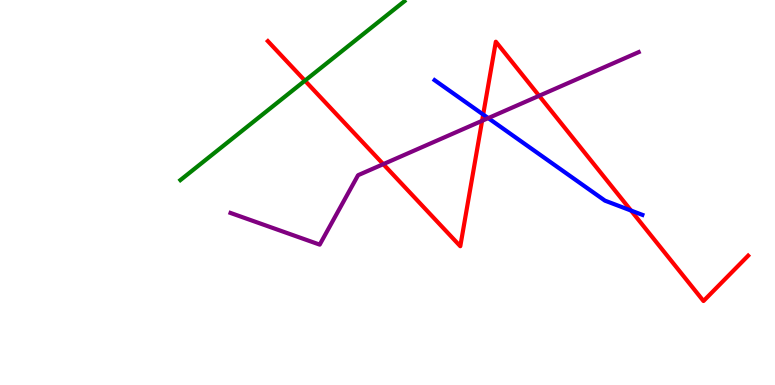[{'lines': ['blue', 'red'], 'intersections': [{'x': 6.23, 'y': 7.03}, {'x': 8.14, 'y': 4.53}]}, {'lines': ['green', 'red'], 'intersections': [{'x': 3.93, 'y': 7.9}]}, {'lines': ['purple', 'red'], 'intersections': [{'x': 4.95, 'y': 5.74}, {'x': 6.22, 'y': 6.86}, {'x': 6.96, 'y': 7.51}]}, {'lines': ['blue', 'green'], 'intersections': []}, {'lines': ['blue', 'purple'], 'intersections': [{'x': 6.3, 'y': 6.93}]}, {'lines': ['green', 'purple'], 'intersections': []}]